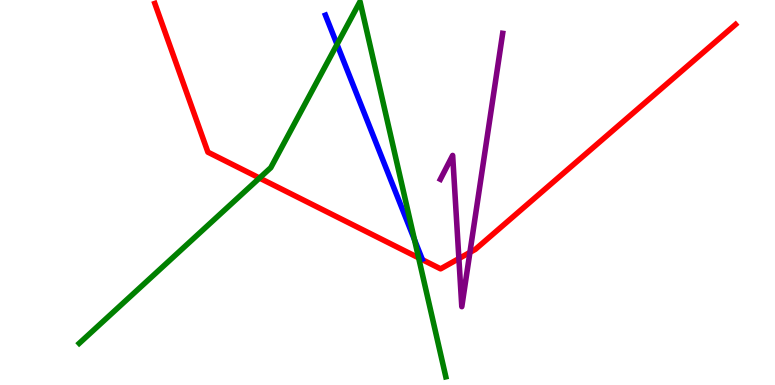[{'lines': ['blue', 'red'], 'intersections': []}, {'lines': ['green', 'red'], 'intersections': [{'x': 3.35, 'y': 5.38}, {'x': 5.4, 'y': 3.3}]}, {'lines': ['purple', 'red'], 'intersections': [{'x': 5.92, 'y': 3.28}, {'x': 6.06, 'y': 3.44}]}, {'lines': ['blue', 'green'], 'intersections': [{'x': 4.35, 'y': 8.85}, {'x': 5.35, 'y': 3.77}]}, {'lines': ['blue', 'purple'], 'intersections': []}, {'lines': ['green', 'purple'], 'intersections': []}]